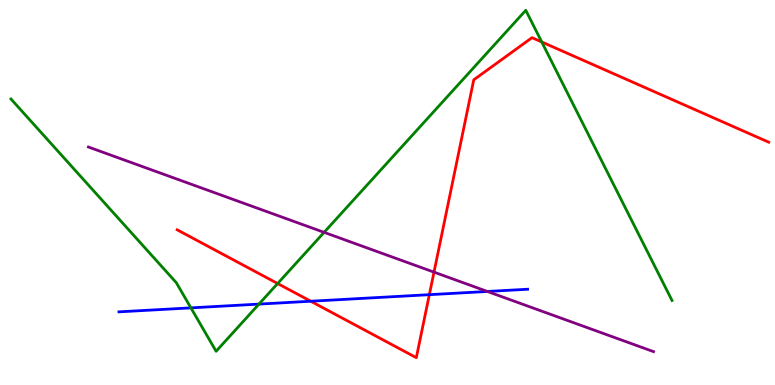[{'lines': ['blue', 'red'], 'intersections': [{'x': 4.01, 'y': 2.18}, {'x': 5.54, 'y': 2.35}]}, {'lines': ['green', 'red'], 'intersections': [{'x': 3.58, 'y': 2.64}, {'x': 6.99, 'y': 8.91}]}, {'lines': ['purple', 'red'], 'intersections': [{'x': 5.6, 'y': 2.93}]}, {'lines': ['blue', 'green'], 'intersections': [{'x': 2.46, 'y': 2.0}, {'x': 3.34, 'y': 2.1}]}, {'lines': ['blue', 'purple'], 'intersections': [{'x': 6.29, 'y': 2.43}]}, {'lines': ['green', 'purple'], 'intersections': [{'x': 4.18, 'y': 3.96}]}]